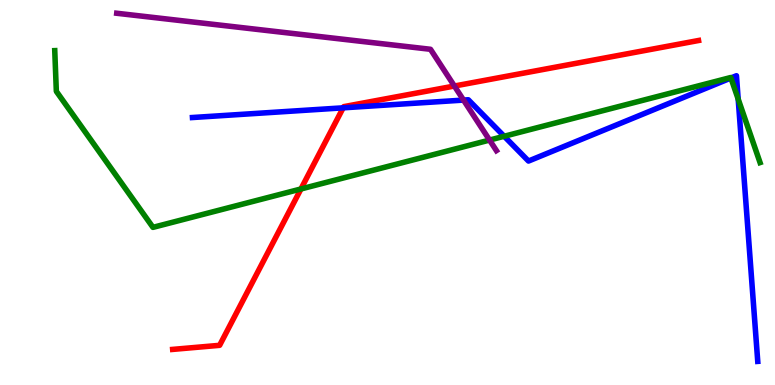[{'lines': ['blue', 'red'], 'intersections': [{'x': 4.43, 'y': 7.2}]}, {'lines': ['green', 'red'], 'intersections': [{'x': 3.88, 'y': 5.09}]}, {'lines': ['purple', 'red'], 'intersections': [{'x': 5.86, 'y': 7.77}]}, {'lines': ['blue', 'green'], 'intersections': [{'x': 6.51, 'y': 6.46}, {'x': 9.43, 'y': 7.97}, {'x': 9.53, 'y': 7.43}]}, {'lines': ['blue', 'purple'], 'intersections': [{'x': 5.98, 'y': 7.4}]}, {'lines': ['green', 'purple'], 'intersections': [{'x': 6.32, 'y': 6.36}]}]